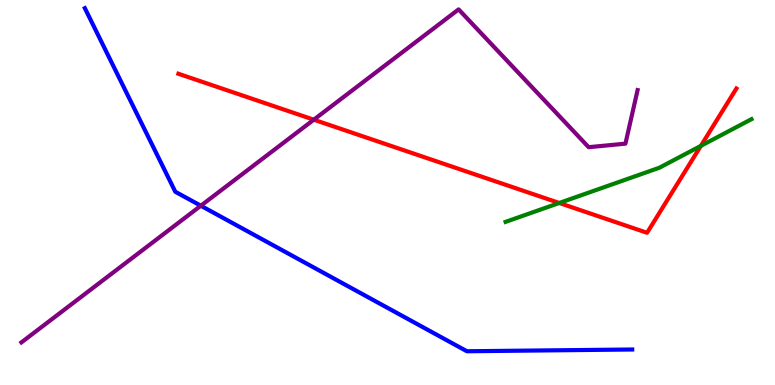[{'lines': ['blue', 'red'], 'intersections': []}, {'lines': ['green', 'red'], 'intersections': [{'x': 7.22, 'y': 4.73}, {'x': 9.04, 'y': 6.21}]}, {'lines': ['purple', 'red'], 'intersections': [{'x': 4.05, 'y': 6.89}]}, {'lines': ['blue', 'green'], 'intersections': []}, {'lines': ['blue', 'purple'], 'intersections': [{'x': 2.59, 'y': 4.66}]}, {'lines': ['green', 'purple'], 'intersections': []}]